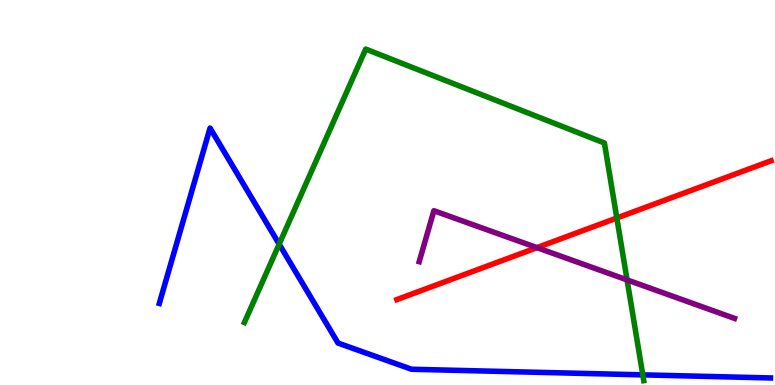[{'lines': ['blue', 'red'], 'intersections': []}, {'lines': ['green', 'red'], 'intersections': [{'x': 7.96, 'y': 4.34}]}, {'lines': ['purple', 'red'], 'intersections': [{'x': 6.93, 'y': 3.57}]}, {'lines': ['blue', 'green'], 'intersections': [{'x': 3.6, 'y': 3.66}, {'x': 8.29, 'y': 0.263}]}, {'lines': ['blue', 'purple'], 'intersections': []}, {'lines': ['green', 'purple'], 'intersections': [{'x': 8.09, 'y': 2.73}]}]